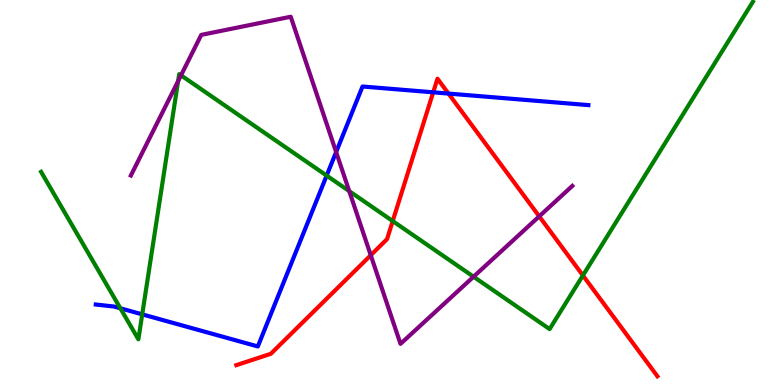[{'lines': ['blue', 'red'], 'intersections': [{'x': 5.59, 'y': 7.6}, {'x': 5.79, 'y': 7.57}]}, {'lines': ['green', 'red'], 'intersections': [{'x': 5.07, 'y': 4.26}, {'x': 7.52, 'y': 2.85}]}, {'lines': ['purple', 'red'], 'intersections': [{'x': 4.78, 'y': 3.37}, {'x': 6.96, 'y': 4.38}]}, {'lines': ['blue', 'green'], 'intersections': [{'x': 1.55, 'y': 1.99}, {'x': 1.84, 'y': 1.83}, {'x': 4.21, 'y': 5.44}]}, {'lines': ['blue', 'purple'], 'intersections': [{'x': 4.34, 'y': 6.05}]}, {'lines': ['green', 'purple'], 'intersections': [{'x': 2.3, 'y': 7.89}, {'x': 2.34, 'y': 8.04}, {'x': 4.51, 'y': 5.04}, {'x': 6.11, 'y': 2.81}]}]